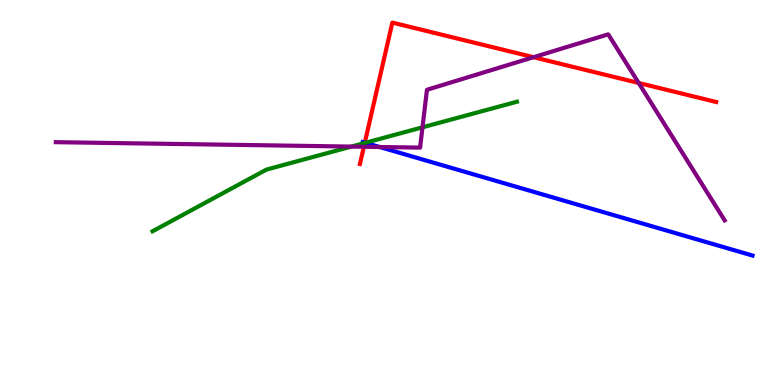[{'lines': ['blue', 'red'], 'intersections': [{'x': 4.71, 'y': 6.29}]}, {'lines': ['green', 'red'], 'intersections': [{'x': 4.71, 'y': 6.29}]}, {'lines': ['purple', 'red'], 'intersections': [{'x': 4.69, 'y': 6.19}, {'x': 6.88, 'y': 8.51}, {'x': 8.24, 'y': 7.84}]}, {'lines': ['blue', 'green'], 'intersections': [{'x': 4.71, 'y': 6.29}]}, {'lines': ['blue', 'purple'], 'intersections': [{'x': 4.9, 'y': 6.18}]}, {'lines': ['green', 'purple'], 'intersections': [{'x': 4.53, 'y': 6.19}, {'x': 5.45, 'y': 6.69}]}]